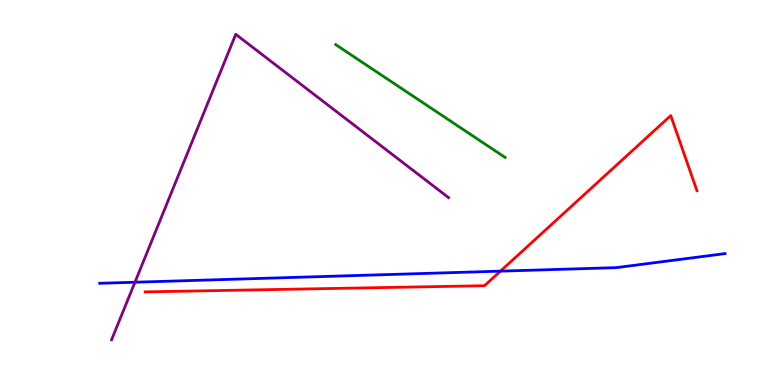[{'lines': ['blue', 'red'], 'intersections': [{'x': 6.46, 'y': 2.96}]}, {'lines': ['green', 'red'], 'intersections': []}, {'lines': ['purple', 'red'], 'intersections': []}, {'lines': ['blue', 'green'], 'intersections': []}, {'lines': ['blue', 'purple'], 'intersections': [{'x': 1.74, 'y': 2.67}]}, {'lines': ['green', 'purple'], 'intersections': []}]